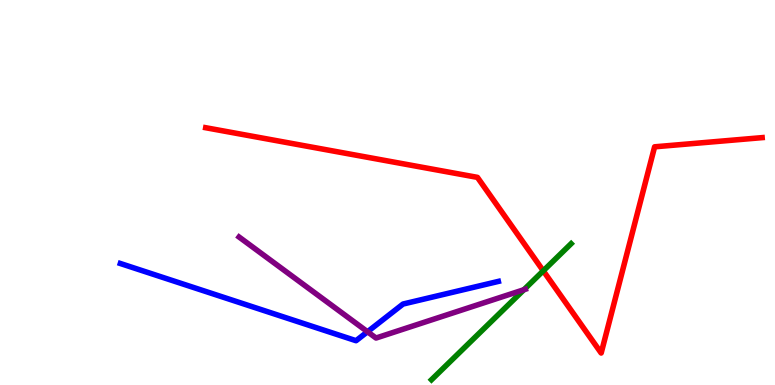[{'lines': ['blue', 'red'], 'intersections': []}, {'lines': ['green', 'red'], 'intersections': [{'x': 7.01, 'y': 2.97}]}, {'lines': ['purple', 'red'], 'intersections': []}, {'lines': ['blue', 'green'], 'intersections': []}, {'lines': ['blue', 'purple'], 'intersections': [{'x': 4.74, 'y': 1.38}]}, {'lines': ['green', 'purple'], 'intersections': [{'x': 6.76, 'y': 2.47}]}]